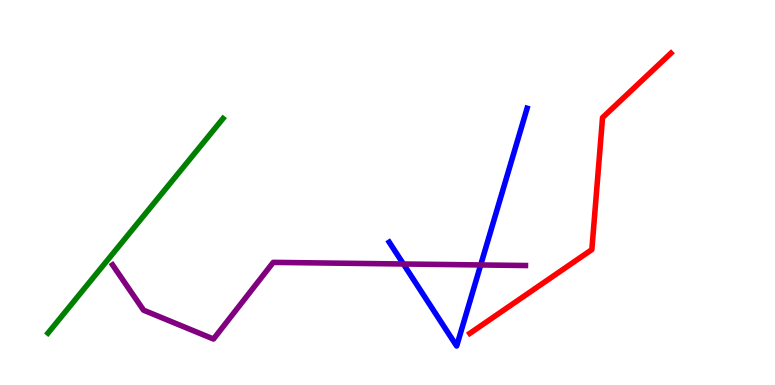[{'lines': ['blue', 'red'], 'intersections': []}, {'lines': ['green', 'red'], 'intersections': []}, {'lines': ['purple', 'red'], 'intersections': []}, {'lines': ['blue', 'green'], 'intersections': []}, {'lines': ['blue', 'purple'], 'intersections': [{'x': 5.21, 'y': 3.14}, {'x': 6.2, 'y': 3.12}]}, {'lines': ['green', 'purple'], 'intersections': []}]